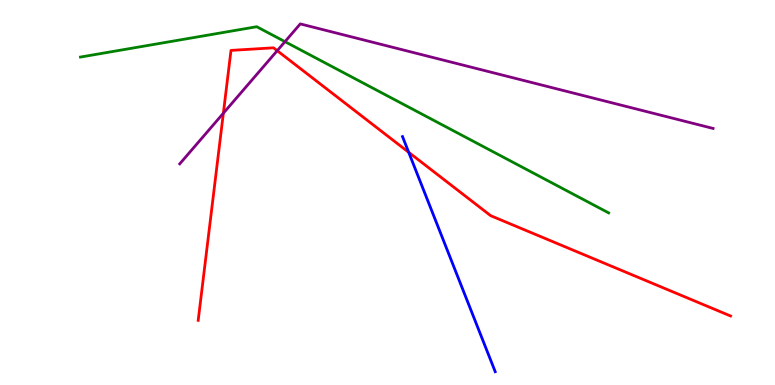[{'lines': ['blue', 'red'], 'intersections': [{'x': 5.27, 'y': 6.04}]}, {'lines': ['green', 'red'], 'intersections': []}, {'lines': ['purple', 'red'], 'intersections': [{'x': 2.88, 'y': 7.06}, {'x': 3.58, 'y': 8.68}]}, {'lines': ['blue', 'green'], 'intersections': []}, {'lines': ['blue', 'purple'], 'intersections': []}, {'lines': ['green', 'purple'], 'intersections': [{'x': 3.68, 'y': 8.92}]}]